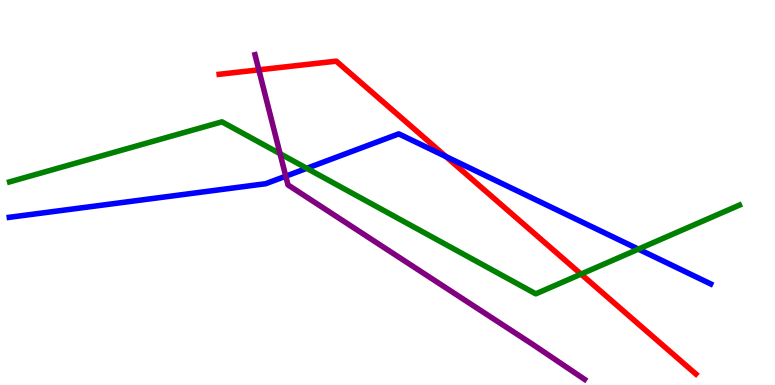[{'lines': ['blue', 'red'], 'intersections': [{'x': 5.75, 'y': 5.93}]}, {'lines': ['green', 'red'], 'intersections': [{'x': 7.5, 'y': 2.88}]}, {'lines': ['purple', 'red'], 'intersections': [{'x': 3.34, 'y': 8.19}]}, {'lines': ['blue', 'green'], 'intersections': [{'x': 3.96, 'y': 5.63}, {'x': 8.24, 'y': 3.53}]}, {'lines': ['blue', 'purple'], 'intersections': [{'x': 3.69, 'y': 5.42}]}, {'lines': ['green', 'purple'], 'intersections': [{'x': 3.61, 'y': 6.01}]}]